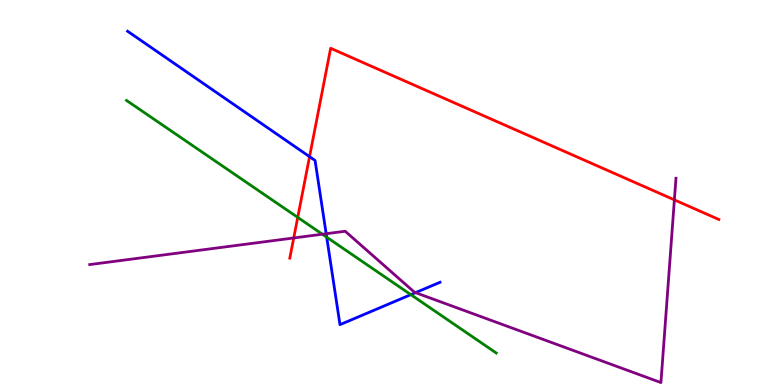[{'lines': ['blue', 'red'], 'intersections': [{'x': 3.99, 'y': 5.93}]}, {'lines': ['green', 'red'], 'intersections': [{'x': 3.84, 'y': 4.35}]}, {'lines': ['purple', 'red'], 'intersections': [{'x': 3.79, 'y': 3.82}, {'x': 8.7, 'y': 4.81}]}, {'lines': ['blue', 'green'], 'intersections': [{'x': 4.22, 'y': 3.84}, {'x': 5.3, 'y': 2.35}]}, {'lines': ['blue', 'purple'], 'intersections': [{'x': 4.21, 'y': 3.93}, {'x': 5.36, 'y': 2.4}]}, {'lines': ['green', 'purple'], 'intersections': [{'x': 4.16, 'y': 3.92}]}]